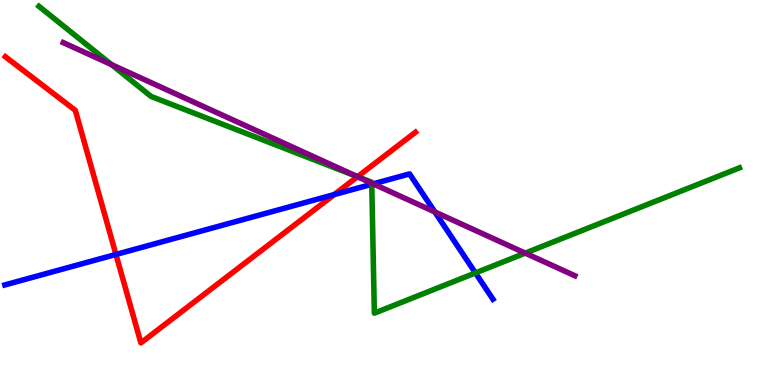[{'lines': ['blue', 'red'], 'intersections': [{'x': 1.5, 'y': 3.39}, {'x': 4.31, 'y': 4.95}]}, {'lines': ['green', 'red'], 'intersections': [{'x': 4.61, 'y': 5.41}]}, {'lines': ['purple', 'red'], 'intersections': [{'x': 4.61, 'y': 5.41}]}, {'lines': ['blue', 'green'], 'intersections': [{'x': 4.8, 'y': 5.21}, {'x': 6.13, 'y': 2.91}]}, {'lines': ['blue', 'purple'], 'intersections': [{'x': 4.82, 'y': 5.22}, {'x': 5.61, 'y': 4.5}]}, {'lines': ['green', 'purple'], 'intersections': [{'x': 1.44, 'y': 8.32}, {'x': 4.61, 'y': 5.41}, {'x': 4.8, 'y': 5.24}, {'x': 6.78, 'y': 3.43}]}]